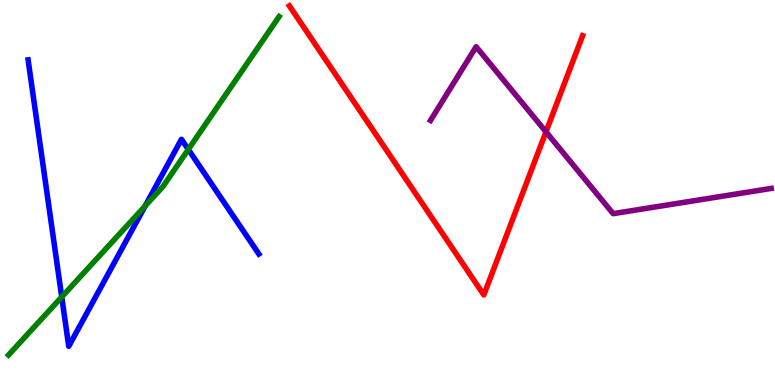[{'lines': ['blue', 'red'], 'intersections': []}, {'lines': ['green', 'red'], 'intersections': []}, {'lines': ['purple', 'red'], 'intersections': [{'x': 7.04, 'y': 6.58}]}, {'lines': ['blue', 'green'], 'intersections': [{'x': 0.797, 'y': 2.29}, {'x': 1.87, 'y': 4.65}, {'x': 2.43, 'y': 6.12}]}, {'lines': ['blue', 'purple'], 'intersections': []}, {'lines': ['green', 'purple'], 'intersections': []}]